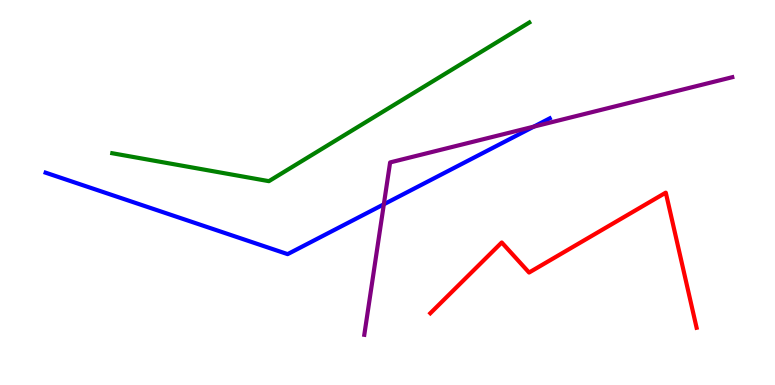[{'lines': ['blue', 'red'], 'intersections': []}, {'lines': ['green', 'red'], 'intersections': []}, {'lines': ['purple', 'red'], 'intersections': []}, {'lines': ['blue', 'green'], 'intersections': []}, {'lines': ['blue', 'purple'], 'intersections': [{'x': 4.95, 'y': 4.69}, {'x': 6.89, 'y': 6.71}]}, {'lines': ['green', 'purple'], 'intersections': []}]